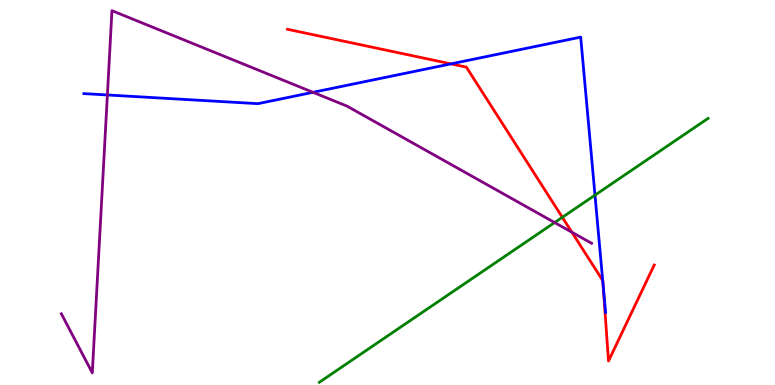[{'lines': ['blue', 'red'], 'intersections': [{'x': 5.82, 'y': 8.34}, {'x': 7.78, 'y': 2.71}, {'x': 7.78, 'y': 2.65}]}, {'lines': ['green', 'red'], 'intersections': [{'x': 7.26, 'y': 4.36}]}, {'lines': ['purple', 'red'], 'intersections': [{'x': 7.38, 'y': 3.97}]}, {'lines': ['blue', 'green'], 'intersections': [{'x': 7.68, 'y': 4.93}]}, {'lines': ['blue', 'purple'], 'intersections': [{'x': 1.39, 'y': 7.53}, {'x': 4.04, 'y': 7.6}]}, {'lines': ['green', 'purple'], 'intersections': [{'x': 7.16, 'y': 4.22}]}]